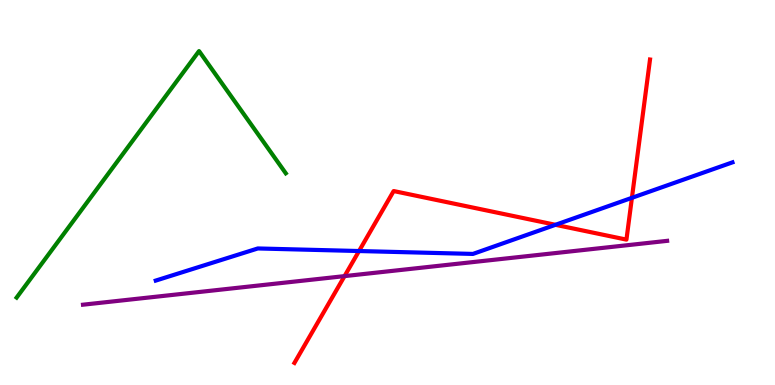[{'lines': ['blue', 'red'], 'intersections': [{'x': 4.63, 'y': 3.48}, {'x': 7.17, 'y': 4.16}, {'x': 8.15, 'y': 4.86}]}, {'lines': ['green', 'red'], 'intersections': []}, {'lines': ['purple', 'red'], 'intersections': [{'x': 4.45, 'y': 2.83}]}, {'lines': ['blue', 'green'], 'intersections': []}, {'lines': ['blue', 'purple'], 'intersections': []}, {'lines': ['green', 'purple'], 'intersections': []}]